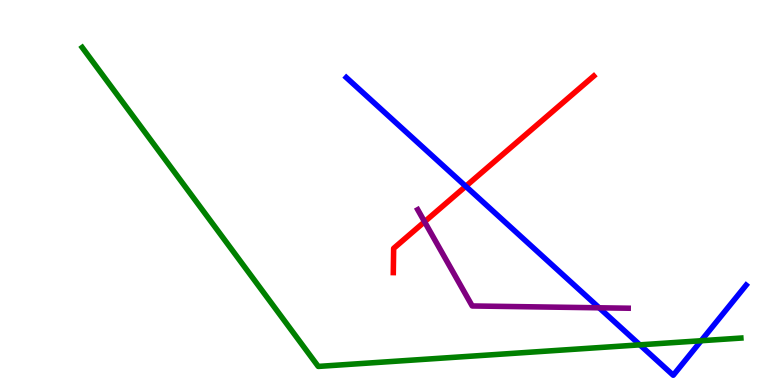[{'lines': ['blue', 'red'], 'intersections': [{'x': 6.01, 'y': 5.16}]}, {'lines': ['green', 'red'], 'intersections': []}, {'lines': ['purple', 'red'], 'intersections': [{'x': 5.48, 'y': 4.24}]}, {'lines': ['blue', 'green'], 'intersections': [{'x': 8.26, 'y': 1.04}, {'x': 9.05, 'y': 1.15}]}, {'lines': ['blue', 'purple'], 'intersections': [{'x': 7.73, 'y': 2.01}]}, {'lines': ['green', 'purple'], 'intersections': []}]